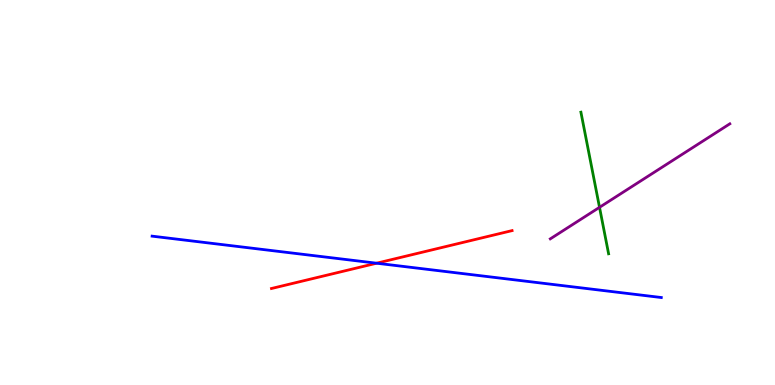[{'lines': ['blue', 'red'], 'intersections': [{'x': 4.86, 'y': 3.16}]}, {'lines': ['green', 'red'], 'intersections': []}, {'lines': ['purple', 'red'], 'intersections': []}, {'lines': ['blue', 'green'], 'intersections': []}, {'lines': ['blue', 'purple'], 'intersections': []}, {'lines': ['green', 'purple'], 'intersections': [{'x': 7.74, 'y': 4.62}]}]